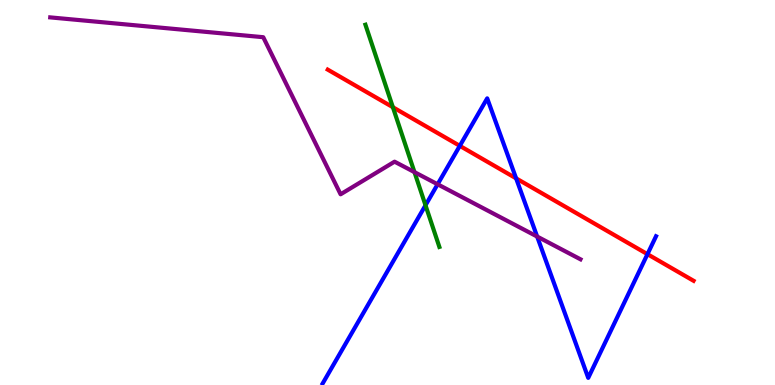[{'lines': ['blue', 'red'], 'intersections': [{'x': 5.93, 'y': 6.21}, {'x': 6.66, 'y': 5.37}, {'x': 8.35, 'y': 3.4}]}, {'lines': ['green', 'red'], 'intersections': [{'x': 5.07, 'y': 7.22}]}, {'lines': ['purple', 'red'], 'intersections': []}, {'lines': ['blue', 'green'], 'intersections': [{'x': 5.49, 'y': 4.67}]}, {'lines': ['blue', 'purple'], 'intersections': [{'x': 5.65, 'y': 5.21}, {'x': 6.93, 'y': 3.86}]}, {'lines': ['green', 'purple'], 'intersections': [{'x': 5.35, 'y': 5.53}]}]